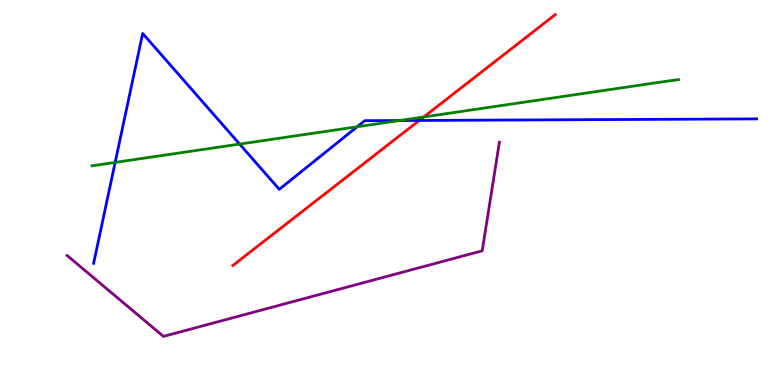[{'lines': ['blue', 'red'], 'intersections': [{'x': 5.41, 'y': 6.87}]}, {'lines': ['green', 'red'], 'intersections': [{'x': 5.47, 'y': 6.96}]}, {'lines': ['purple', 'red'], 'intersections': []}, {'lines': ['blue', 'green'], 'intersections': [{'x': 1.49, 'y': 5.78}, {'x': 3.09, 'y': 6.26}, {'x': 4.61, 'y': 6.71}, {'x': 5.16, 'y': 6.87}]}, {'lines': ['blue', 'purple'], 'intersections': []}, {'lines': ['green', 'purple'], 'intersections': []}]